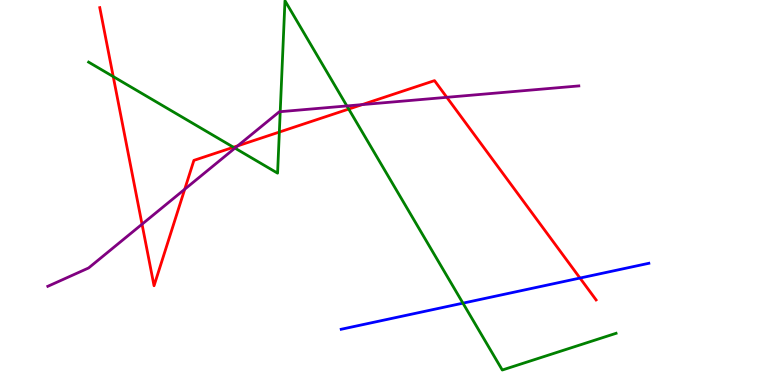[{'lines': ['blue', 'red'], 'intersections': [{'x': 7.48, 'y': 2.78}]}, {'lines': ['green', 'red'], 'intersections': [{'x': 1.46, 'y': 8.01}, {'x': 3.01, 'y': 6.18}, {'x': 3.6, 'y': 6.57}, {'x': 4.5, 'y': 7.17}]}, {'lines': ['purple', 'red'], 'intersections': [{'x': 1.83, 'y': 4.18}, {'x': 2.38, 'y': 5.08}, {'x': 3.07, 'y': 6.21}, {'x': 4.67, 'y': 7.28}, {'x': 5.77, 'y': 7.47}]}, {'lines': ['blue', 'green'], 'intersections': [{'x': 5.97, 'y': 2.13}]}, {'lines': ['blue', 'purple'], 'intersections': []}, {'lines': ['green', 'purple'], 'intersections': [{'x': 3.03, 'y': 6.15}, {'x': 3.62, 'y': 7.1}, {'x': 4.48, 'y': 7.25}]}]